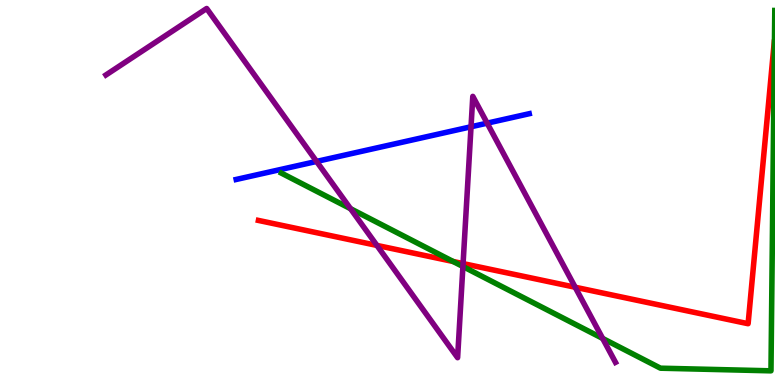[{'lines': ['blue', 'red'], 'intersections': []}, {'lines': ['green', 'red'], 'intersections': [{'x': 5.85, 'y': 3.21}]}, {'lines': ['purple', 'red'], 'intersections': [{'x': 4.86, 'y': 3.63}, {'x': 5.98, 'y': 3.15}, {'x': 7.42, 'y': 2.54}]}, {'lines': ['blue', 'green'], 'intersections': []}, {'lines': ['blue', 'purple'], 'intersections': [{'x': 4.08, 'y': 5.81}, {'x': 6.08, 'y': 6.71}, {'x': 6.29, 'y': 6.8}]}, {'lines': ['green', 'purple'], 'intersections': [{'x': 4.52, 'y': 4.58}, {'x': 5.97, 'y': 3.08}, {'x': 7.78, 'y': 1.21}]}]